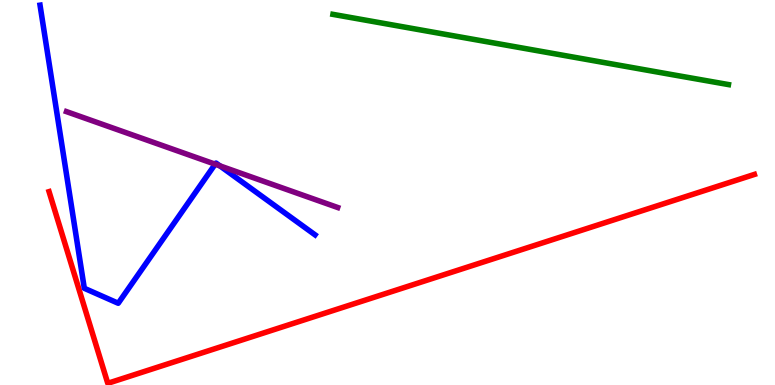[{'lines': ['blue', 'red'], 'intersections': []}, {'lines': ['green', 'red'], 'intersections': []}, {'lines': ['purple', 'red'], 'intersections': []}, {'lines': ['blue', 'green'], 'intersections': []}, {'lines': ['blue', 'purple'], 'intersections': [{'x': 2.78, 'y': 5.74}, {'x': 2.84, 'y': 5.69}]}, {'lines': ['green', 'purple'], 'intersections': []}]